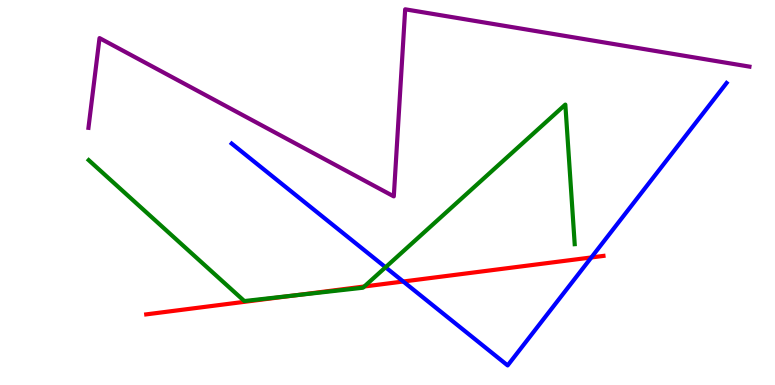[{'lines': ['blue', 'red'], 'intersections': [{'x': 5.2, 'y': 2.69}, {'x': 7.63, 'y': 3.31}]}, {'lines': ['green', 'red'], 'intersections': [{'x': 3.8, 'y': 2.33}, {'x': 4.7, 'y': 2.56}]}, {'lines': ['purple', 'red'], 'intersections': []}, {'lines': ['blue', 'green'], 'intersections': [{'x': 4.97, 'y': 3.06}]}, {'lines': ['blue', 'purple'], 'intersections': []}, {'lines': ['green', 'purple'], 'intersections': []}]